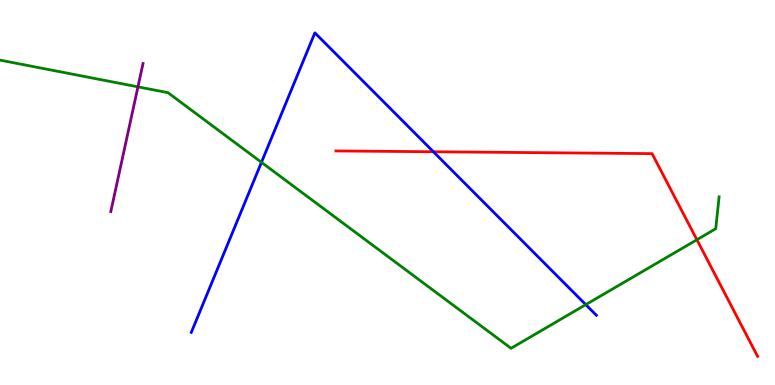[{'lines': ['blue', 'red'], 'intersections': [{'x': 5.59, 'y': 6.06}]}, {'lines': ['green', 'red'], 'intersections': [{'x': 8.99, 'y': 3.77}]}, {'lines': ['purple', 'red'], 'intersections': []}, {'lines': ['blue', 'green'], 'intersections': [{'x': 3.37, 'y': 5.78}, {'x': 7.56, 'y': 2.09}]}, {'lines': ['blue', 'purple'], 'intersections': []}, {'lines': ['green', 'purple'], 'intersections': [{'x': 1.78, 'y': 7.74}]}]